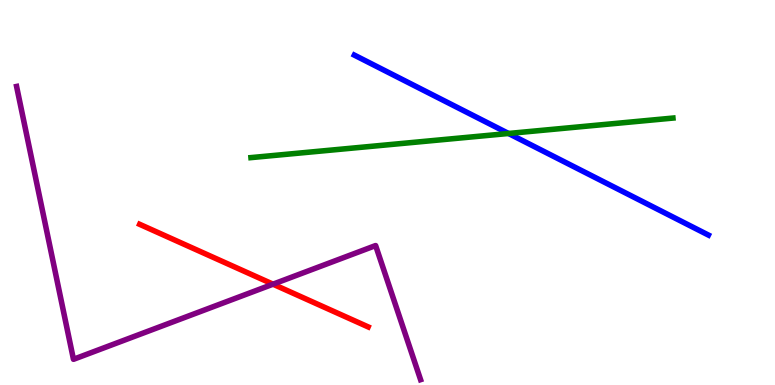[{'lines': ['blue', 'red'], 'intersections': []}, {'lines': ['green', 'red'], 'intersections': []}, {'lines': ['purple', 'red'], 'intersections': [{'x': 3.52, 'y': 2.62}]}, {'lines': ['blue', 'green'], 'intersections': [{'x': 6.56, 'y': 6.53}]}, {'lines': ['blue', 'purple'], 'intersections': []}, {'lines': ['green', 'purple'], 'intersections': []}]